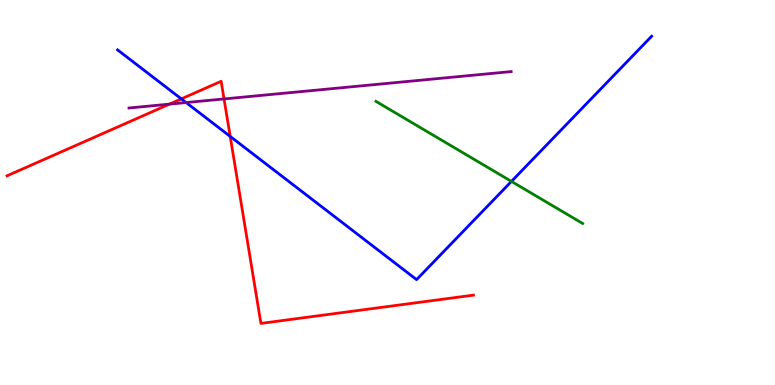[{'lines': ['blue', 'red'], 'intersections': [{'x': 2.34, 'y': 7.43}, {'x': 2.97, 'y': 6.46}]}, {'lines': ['green', 'red'], 'intersections': []}, {'lines': ['purple', 'red'], 'intersections': [{'x': 2.19, 'y': 7.29}, {'x': 2.89, 'y': 7.43}]}, {'lines': ['blue', 'green'], 'intersections': [{'x': 6.6, 'y': 5.29}]}, {'lines': ['blue', 'purple'], 'intersections': [{'x': 2.4, 'y': 7.34}]}, {'lines': ['green', 'purple'], 'intersections': []}]